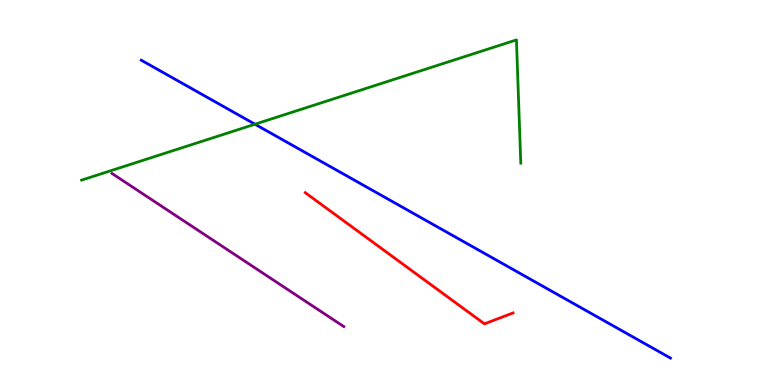[{'lines': ['blue', 'red'], 'intersections': []}, {'lines': ['green', 'red'], 'intersections': []}, {'lines': ['purple', 'red'], 'intersections': []}, {'lines': ['blue', 'green'], 'intersections': [{'x': 3.29, 'y': 6.77}]}, {'lines': ['blue', 'purple'], 'intersections': []}, {'lines': ['green', 'purple'], 'intersections': []}]